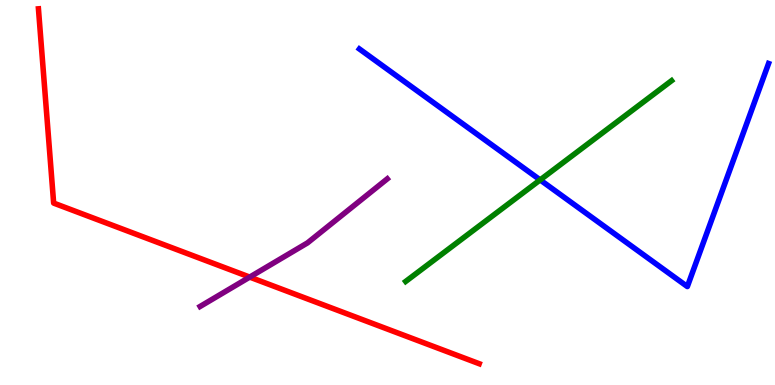[{'lines': ['blue', 'red'], 'intersections': []}, {'lines': ['green', 'red'], 'intersections': []}, {'lines': ['purple', 'red'], 'intersections': [{'x': 3.22, 'y': 2.8}]}, {'lines': ['blue', 'green'], 'intersections': [{'x': 6.97, 'y': 5.33}]}, {'lines': ['blue', 'purple'], 'intersections': []}, {'lines': ['green', 'purple'], 'intersections': []}]